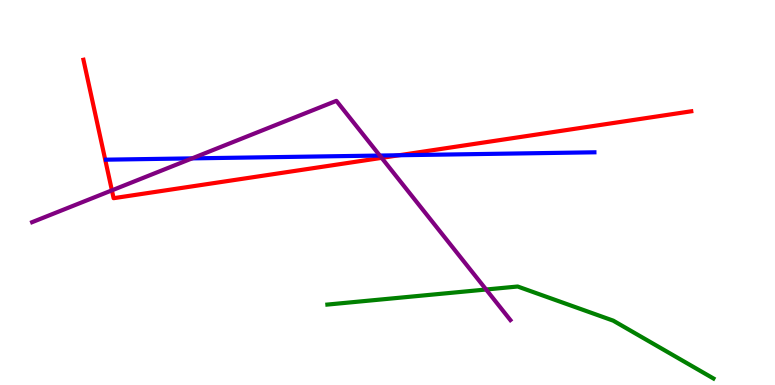[{'lines': ['blue', 'red'], 'intersections': [{'x': 5.15, 'y': 5.97}]}, {'lines': ['green', 'red'], 'intersections': []}, {'lines': ['purple', 'red'], 'intersections': [{'x': 1.44, 'y': 5.06}, {'x': 4.92, 'y': 5.9}]}, {'lines': ['blue', 'green'], 'intersections': []}, {'lines': ['blue', 'purple'], 'intersections': [{'x': 2.48, 'y': 5.89}, {'x': 4.9, 'y': 5.96}]}, {'lines': ['green', 'purple'], 'intersections': [{'x': 6.27, 'y': 2.48}]}]